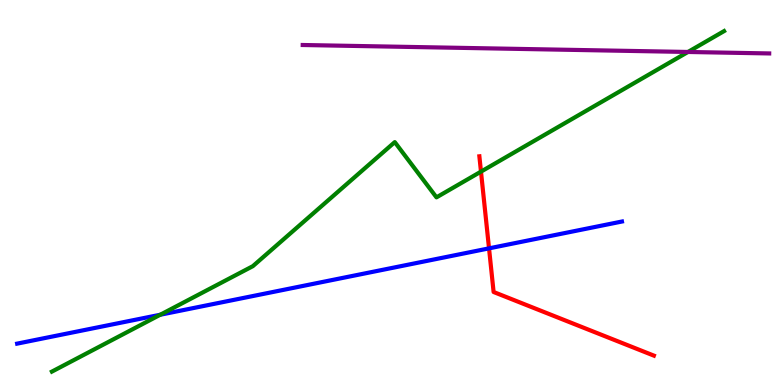[{'lines': ['blue', 'red'], 'intersections': [{'x': 6.31, 'y': 3.55}]}, {'lines': ['green', 'red'], 'intersections': [{'x': 6.21, 'y': 5.54}]}, {'lines': ['purple', 'red'], 'intersections': []}, {'lines': ['blue', 'green'], 'intersections': [{'x': 2.07, 'y': 1.82}]}, {'lines': ['blue', 'purple'], 'intersections': []}, {'lines': ['green', 'purple'], 'intersections': [{'x': 8.88, 'y': 8.65}]}]